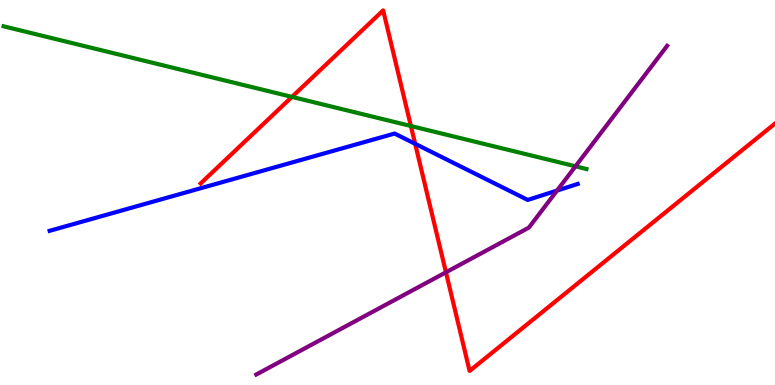[{'lines': ['blue', 'red'], 'intersections': [{'x': 5.36, 'y': 6.26}]}, {'lines': ['green', 'red'], 'intersections': [{'x': 3.77, 'y': 7.48}, {'x': 5.3, 'y': 6.73}]}, {'lines': ['purple', 'red'], 'intersections': [{'x': 5.75, 'y': 2.93}]}, {'lines': ['blue', 'green'], 'intersections': []}, {'lines': ['blue', 'purple'], 'intersections': [{'x': 7.19, 'y': 5.05}]}, {'lines': ['green', 'purple'], 'intersections': [{'x': 7.43, 'y': 5.68}]}]